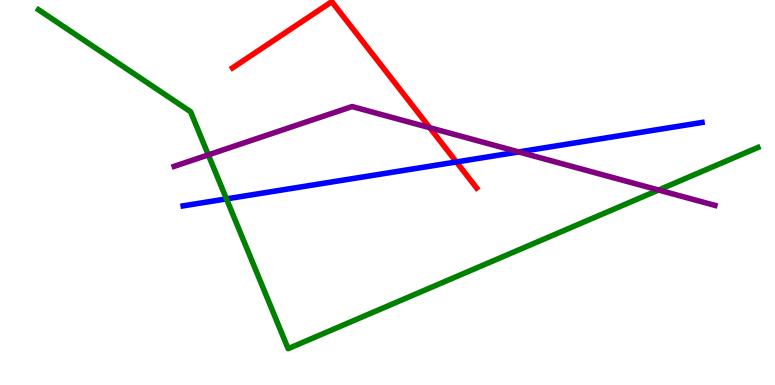[{'lines': ['blue', 'red'], 'intersections': [{'x': 5.89, 'y': 5.79}]}, {'lines': ['green', 'red'], 'intersections': []}, {'lines': ['purple', 'red'], 'intersections': [{'x': 5.55, 'y': 6.68}]}, {'lines': ['blue', 'green'], 'intersections': [{'x': 2.92, 'y': 4.83}]}, {'lines': ['blue', 'purple'], 'intersections': [{'x': 6.69, 'y': 6.05}]}, {'lines': ['green', 'purple'], 'intersections': [{'x': 2.69, 'y': 5.98}, {'x': 8.5, 'y': 5.06}]}]